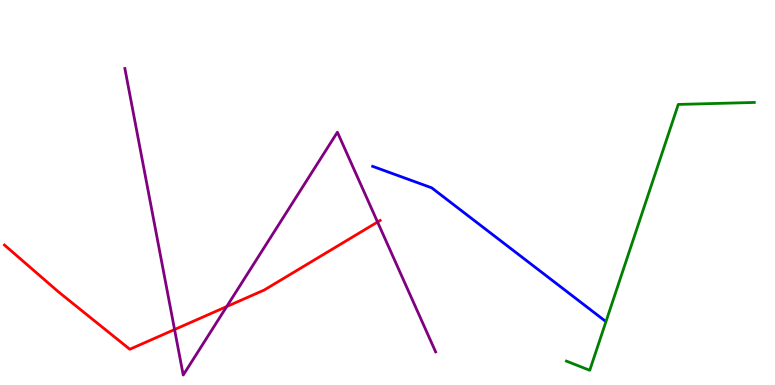[{'lines': ['blue', 'red'], 'intersections': []}, {'lines': ['green', 'red'], 'intersections': []}, {'lines': ['purple', 'red'], 'intersections': [{'x': 2.25, 'y': 1.44}, {'x': 2.93, 'y': 2.04}, {'x': 4.87, 'y': 4.23}]}, {'lines': ['blue', 'green'], 'intersections': []}, {'lines': ['blue', 'purple'], 'intersections': []}, {'lines': ['green', 'purple'], 'intersections': []}]